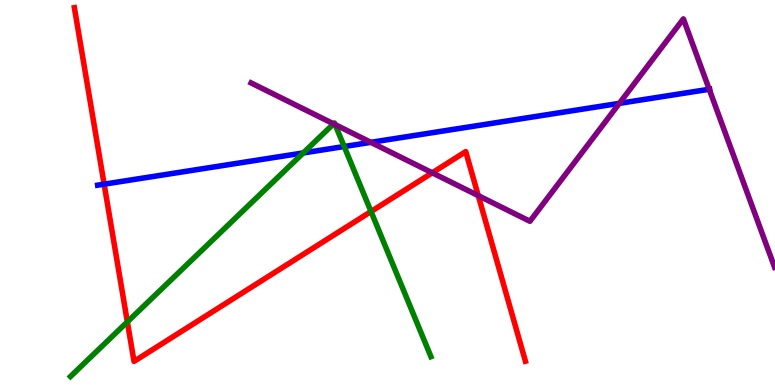[{'lines': ['blue', 'red'], 'intersections': [{'x': 1.34, 'y': 5.22}]}, {'lines': ['green', 'red'], 'intersections': [{'x': 1.64, 'y': 1.64}, {'x': 4.79, 'y': 4.51}]}, {'lines': ['purple', 'red'], 'intersections': [{'x': 5.58, 'y': 5.51}, {'x': 6.17, 'y': 4.92}]}, {'lines': ['blue', 'green'], 'intersections': [{'x': 3.91, 'y': 6.03}, {'x': 4.44, 'y': 6.19}]}, {'lines': ['blue', 'purple'], 'intersections': [{'x': 4.79, 'y': 6.3}, {'x': 7.99, 'y': 7.32}, {'x': 9.15, 'y': 7.68}]}, {'lines': ['green', 'purple'], 'intersections': [{'x': 4.3, 'y': 6.78}, {'x': 4.32, 'y': 6.76}]}]